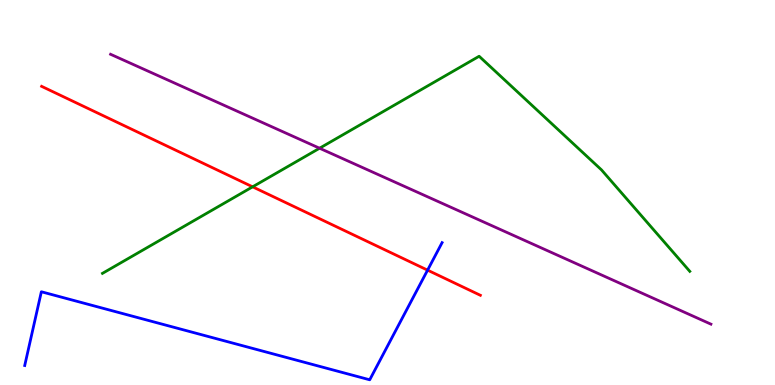[{'lines': ['blue', 'red'], 'intersections': [{'x': 5.52, 'y': 2.98}]}, {'lines': ['green', 'red'], 'intersections': [{'x': 3.26, 'y': 5.15}]}, {'lines': ['purple', 'red'], 'intersections': []}, {'lines': ['blue', 'green'], 'intersections': []}, {'lines': ['blue', 'purple'], 'intersections': []}, {'lines': ['green', 'purple'], 'intersections': [{'x': 4.12, 'y': 6.15}]}]